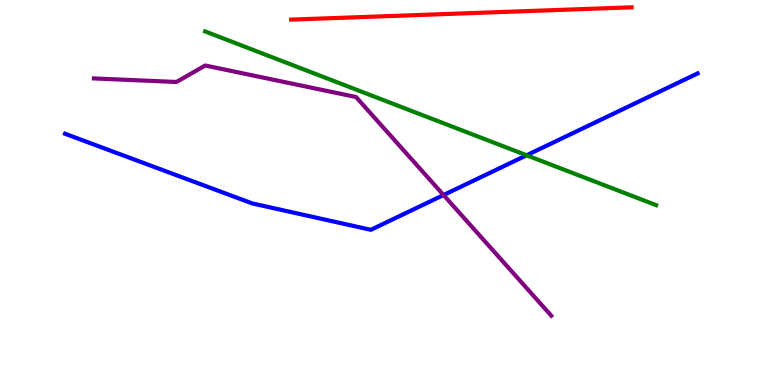[{'lines': ['blue', 'red'], 'intersections': []}, {'lines': ['green', 'red'], 'intersections': []}, {'lines': ['purple', 'red'], 'intersections': []}, {'lines': ['blue', 'green'], 'intersections': [{'x': 6.8, 'y': 5.97}]}, {'lines': ['blue', 'purple'], 'intersections': [{'x': 5.72, 'y': 4.93}]}, {'lines': ['green', 'purple'], 'intersections': []}]